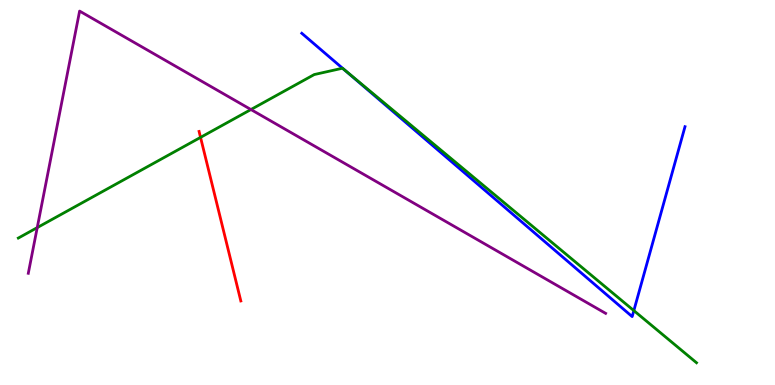[{'lines': ['blue', 'red'], 'intersections': []}, {'lines': ['green', 'red'], 'intersections': [{'x': 2.59, 'y': 6.43}]}, {'lines': ['purple', 'red'], 'intersections': []}, {'lines': ['blue', 'green'], 'intersections': [{'x': 4.43, 'y': 8.21}, {'x': 8.18, 'y': 1.93}]}, {'lines': ['blue', 'purple'], 'intersections': []}, {'lines': ['green', 'purple'], 'intersections': [{'x': 0.481, 'y': 4.09}, {'x': 3.24, 'y': 7.15}]}]